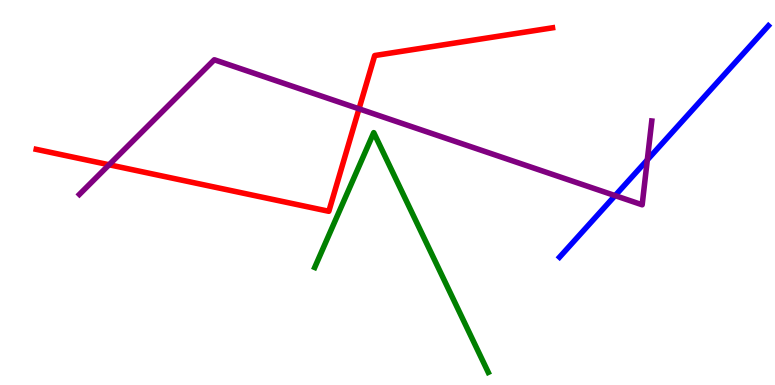[{'lines': ['blue', 'red'], 'intersections': []}, {'lines': ['green', 'red'], 'intersections': []}, {'lines': ['purple', 'red'], 'intersections': [{'x': 1.41, 'y': 5.72}, {'x': 4.63, 'y': 7.17}]}, {'lines': ['blue', 'green'], 'intersections': []}, {'lines': ['blue', 'purple'], 'intersections': [{'x': 7.94, 'y': 4.92}, {'x': 8.35, 'y': 5.85}]}, {'lines': ['green', 'purple'], 'intersections': []}]